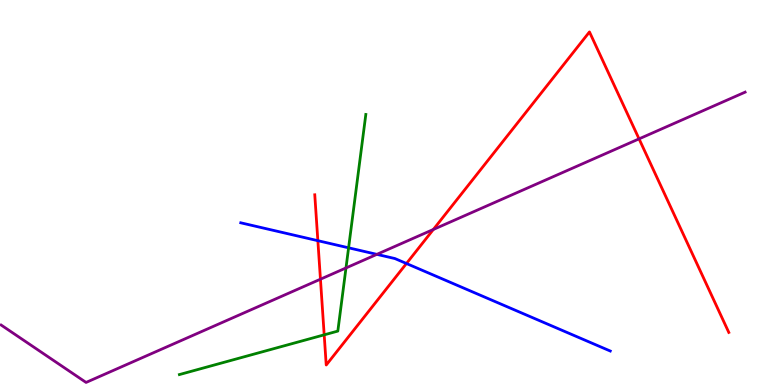[{'lines': ['blue', 'red'], 'intersections': [{'x': 4.1, 'y': 3.75}, {'x': 5.24, 'y': 3.16}]}, {'lines': ['green', 'red'], 'intersections': [{'x': 4.18, 'y': 1.3}]}, {'lines': ['purple', 'red'], 'intersections': [{'x': 4.13, 'y': 2.75}, {'x': 5.59, 'y': 4.04}, {'x': 8.25, 'y': 6.39}]}, {'lines': ['blue', 'green'], 'intersections': [{'x': 4.5, 'y': 3.56}]}, {'lines': ['blue', 'purple'], 'intersections': [{'x': 4.86, 'y': 3.39}]}, {'lines': ['green', 'purple'], 'intersections': [{'x': 4.46, 'y': 3.04}]}]